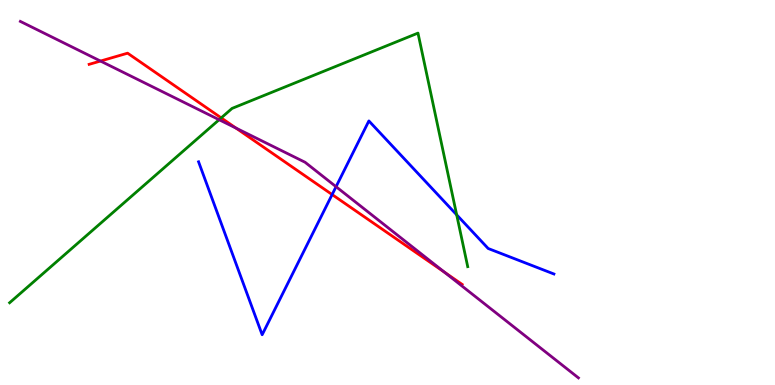[{'lines': ['blue', 'red'], 'intersections': [{'x': 4.29, 'y': 4.95}]}, {'lines': ['green', 'red'], 'intersections': [{'x': 2.85, 'y': 6.94}]}, {'lines': ['purple', 'red'], 'intersections': [{'x': 1.3, 'y': 8.41}, {'x': 3.04, 'y': 6.67}, {'x': 5.73, 'y': 2.93}]}, {'lines': ['blue', 'green'], 'intersections': [{'x': 5.89, 'y': 4.42}]}, {'lines': ['blue', 'purple'], 'intersections': [{'x': 4.34, 'y': 5.15}]}, {'lines': ['green', 'purple'], 'intersections': [{'x': 2.83, 'y': 6.89}]}]